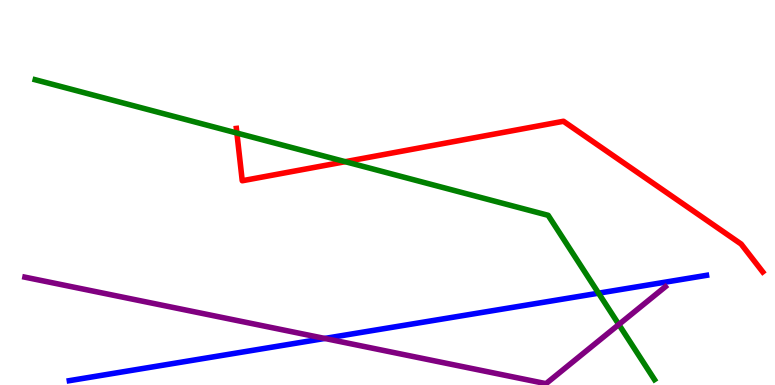[{'lines': ['blue', 'red'], 'intersections': []}, {'lines': ['green', 'red'], 'intersections': [{'x': 3.06, 'y': 6.54}, {'x': 4.45, 'y': 5.8}]}, {'lines': ['purple', 'red'], 'intersections': []}, {'lines': ['blue', 'green'], 'intersections': [{'x': 7.72, 'y': 2.38}]}, {'lines': ['blue', 'purple'], 'intersections': [{'x': 4.19, 'y': 1.21}]}, {'lines': ['green', 'purple'], 'intersections': [{'x': 7.98, 'y': 1.57}]}]